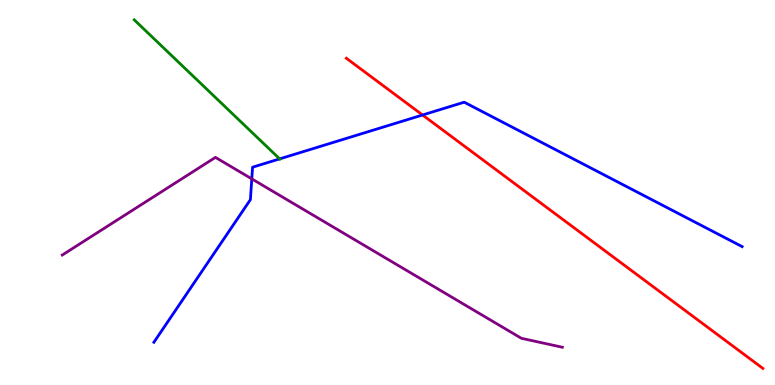[{'lines': ['blue', 'red'], 'intersections': [{'x': 5.45, 'y': 7.01}]}, {'lines': ['green', 'red'], 'intersections': []}, {'lines': ['purple', 'red'], 'intersections': []}, {'lines': ['blue', 'green'], 'intersections': [{'x': 3.61, 'y': 5.87}]}, {'lines': ['blue', 'purple'], 'intersections': [{'x': 3.25, 'y': 5.35}]}, {'lines': ['green', 'purple'], 'intersections': []}]